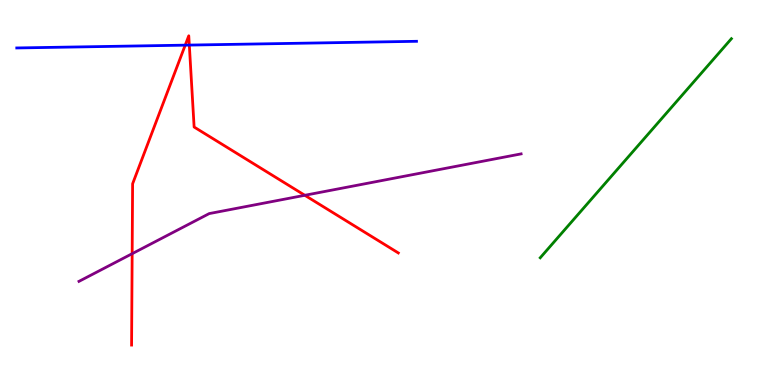[{'lines': ['blue', 'red'], 'intersections': [{'x': 2.39, 'y': 8.83}, {'x': 2.44, 'y': 8.83}]}, {'lines': ['green', 'red'], 'intersections': []}, {'lines': ['purple', 'red'], 'intersections': [{'x': 1.71, 'y': 3.41}, {'x': 3.93, 'y': 4.93}]}, {'lines': ['blue', 'green'], 'intersections': []}, {'lines': ['blue', 'purple'], 'intersections': []}, {'lines': ['green', 'purple'], 'intersections': []}]